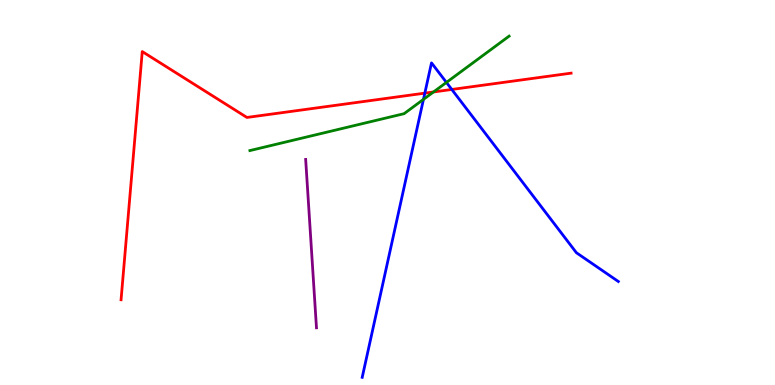[{'lines': ['blue', 'red'], 'intersections': [{'x': 5.48, 'y': 7.58}, {'x': 5.83, 'y': 7.68}]}, {'lines': ['green', 'red'], 'intersections': [{'x': 5.59, 'y': 7.61}]}, {'lines': ['purple', 'red'], 'intersections': []}, {'lines': ['blue', 'green'], 'intersections': [{'x': 5.46, 'y': 7.42}, {'x': 5.76, 'y': 7.86}]}, {'lines': ['blue', 'purple'], 'intersections': []}, {'lines': ['green', 'purple'], 'intersections': []}]